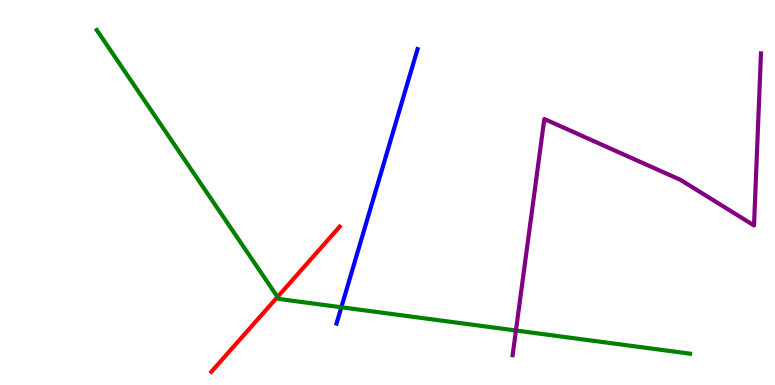[{'lines': ['blue', 'red'], 'intersections': []}, {'lines': ['green', 'red'], 'intersections': [{'x': 3.58, 'y': 2.29}]}, {'lines': ['purple', 'red'], 'intersections': []}, {'lines': ['blue', 'green'], 'intersections': [{'x': 4.4, 'y': 2.02}]}, {'lines': ['blue', 'purple'], 'intersections': []}, {'lines': ['green', 'purple'], 'intersections': [{'x': 6.66, 'y': 1.42}]}]